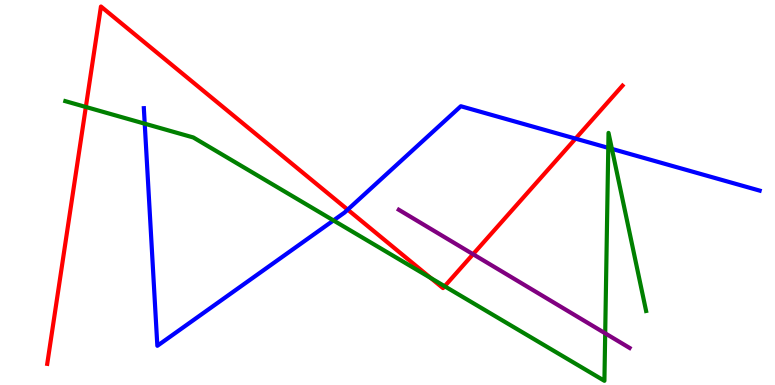[{'lines': ['blue', 'red'], 'intersections': [{'x': 4.49, 'y': 4.55}, {'x': 7.43, 'y': 6.4}]}, {'lines': ['green', 'red'], 'intersections': [{'x': 1.11, 'y': 7.22}, {'x': 5.56, 'y': 2.78}, {'x': 5.74, 'y': 2.56}]}, {'lines': ['purple', 'red'], 'intersections': [{'x': 6.1, 'y': 3.4}]}, {'lines': ['blue', 'green'], 'intersections': [{'x': 1.87, 'y': 6.79}, {'x': 4.3, 'y': 4.27}, {'x': 7.85, 'y': 6.16}, {'x': 7.9, 'y': 6.13}]}, {'lines': ['blue', 'purple'], 'intersections': []}, {'lines': ['green', 'purple'], 'intersections': [{'x': 7.81, 'y': 1.34}]}]